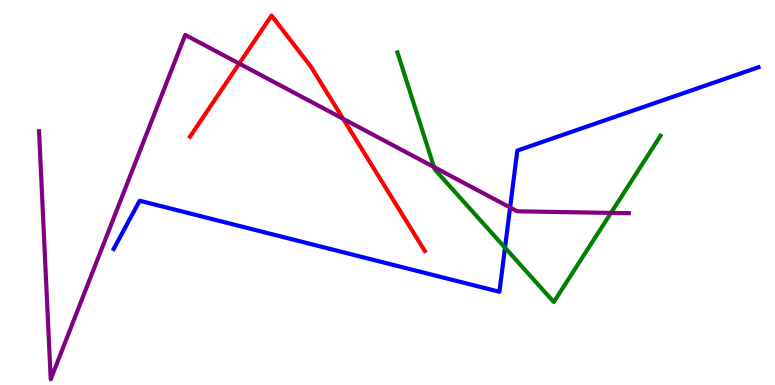[{'lines': ['blue', 'red'], 'intersections': []}, {'lines': ['green', 'red'], 'intersections': []}, {'lines': ['purple', 'red'], 'intersections': [{'x': 3.09, 'y': 8.35}, {'x': 4.43, 'y': 6.92}]}, {'lines': ['blue', 'green'], 'intersections': [{'x': 6.52, 'y': 3.57}]}, {'lines': ['blue', 'purple'], 'intersections': [{'x': 6.58, 'y': 4.61}]}, {'lines': ['green', 'purple'], 'intersections': [{'x': 5.6, 'y': 5.66}, {'x': 7.88, 'y': 4.47}]}]